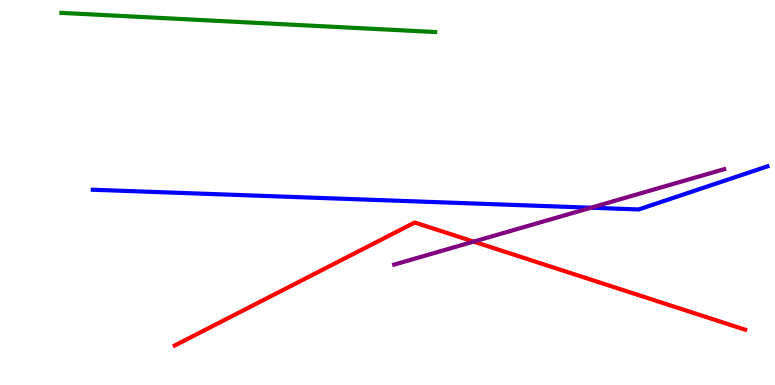[{'lines': ['blue', 'red'], 'intersections': []}, {'lines': ['green', 'red'], 'intersections': []}, {'lines': ['purple', 'red'], 'intersections': [{'x': 6.11, 'y': 3.72}]}, {'lines': ['blue', 'green'], 'intersections': []}, {'lines': ['blue', 'purple'], 'intersections': [{'x': 7.62, 'y': 4.6}]}, {'lines': ['green', 'purple'], 'intersections': []}]